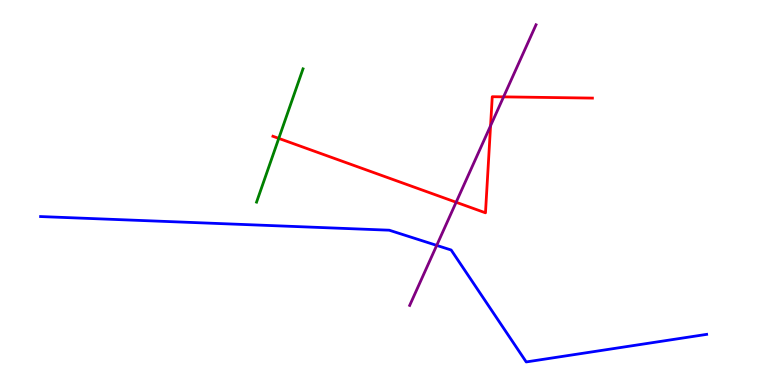[{'lines': ['blue', 'red'], 'intersections': []}, {'lines': ['green', 'red'], 'intersections': [{'x': 3.6, 'y': 6.41}]}, {'lines': ['purple', 'red'], 'intersections': [{'x': 5.89, 'y': 4.75}, {'x': 6.33, 'y': 6.73}, {'x': 6.5, 'y': 7.48}]}, {'lines': ['blue', 'green'], 'intersections': []}, {'lines': ['blue', 'purple'], 'intersections': [{'x': 5.63, 'y': 3.63}]}, {'lines': ['green', 'purple'], 'intersections': []}]